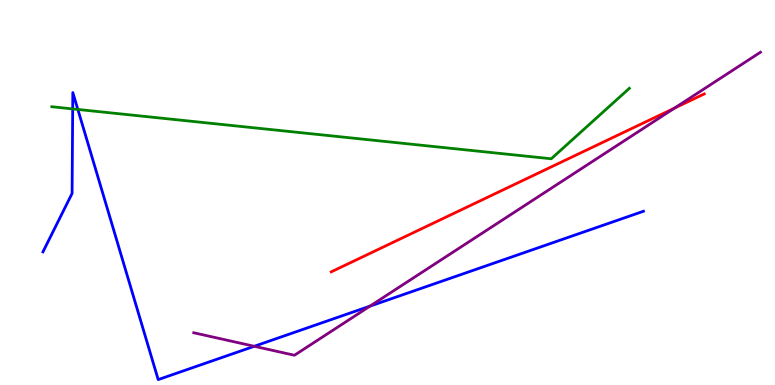[{'lines': ['blue', 'red'], 'intersections': []}, {'lines': ['green', 'red'], 'intersections': []}, {'lines': ['purple', 'red'], 'intersections': [{'x': 8.7, 'y': 7.19}]}, {'lines': ['blue', 'green'], 'intersections': [{'x': 0.938, 'y': 7.17}, {'x': 1.0, 'y': 7.16}]}, {'lines': ['blue', 'purple'], 'intersections': [{'x': 3.28, 'y': 1.01}, {'x': 4.77, 'y': 2.05}]}, {'lines': ['green', 'purple'], 'intersections': []}]